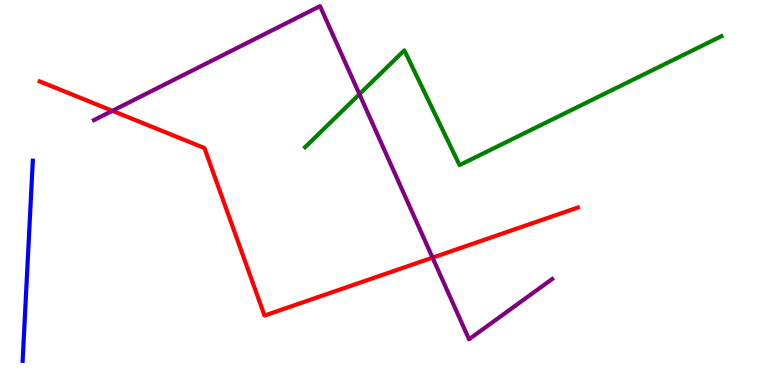[{'lines': ['blue', 'red'], 'intersections': []}, {'lines': ['green', 'red'], 'intersections': []}, {'lines': ['purple', 'red'], 'intersections': [{'x': 1.45, 'y': 7.12}, {'x': 5.58, 'y': 3.31}]}, {'lines': ['blue', 'green'], 'intersections': []}, {'lines': ['blue', 'purple'], 'intersections': []}, {'lines': ['green', 'purple'], 'intersections': [{'x': 4.64, 'y': 7.55}]}]